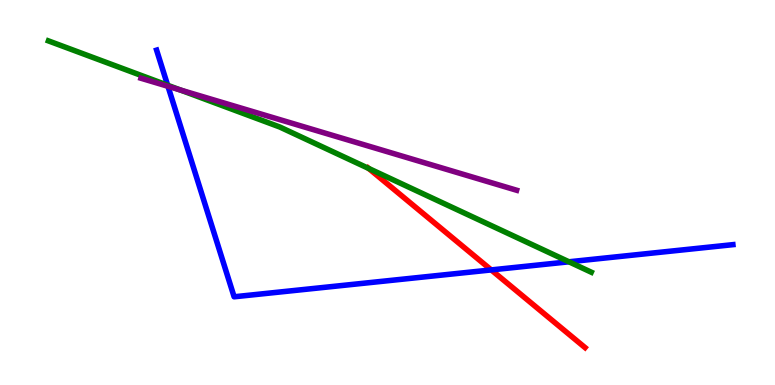[{'lines': ['blue', 'red'], 'intersections': [{'x': 6.34, 'y': 2.99}]}, {'lines': ['green', 'red'], 'intersections': [{'x': 4.76, 'y': 5.62}]}, {'lines': ['purple', 'red'], 'intersections': []}, {'lines': ['blue', 'green'], 'intersections': [{'x': 2.16, 'y': 7.79}, {'x': 7.34, 'y': 3.2}]}, {'lines': ['blue', 'purple'], 'intersections': [{'x': 2.17, 'y': 7.76}]}, {'lines': ['green', 'purple'], 'intersections': [{'x': 2.33, 'y': 7.66}]}]